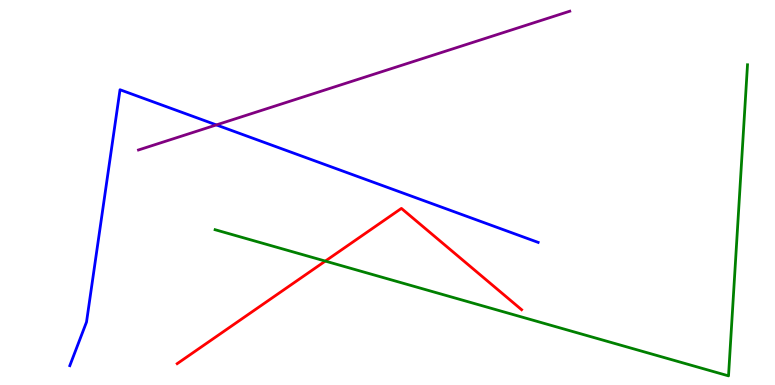[{'lines': ['blue', 'red'], 'intersections': []}, {'lines': ['green', 'red'], 'intersections': [{'x': 4.2, 'y': 3.22}]}, {'lines': ['purple', 'red'], 'intersections': []}, {'lines': ['blue', 'green'], 'intersections': []}, {'lines': ['blue', 'purple'], 'intersections': [{'x': 2.79, 'y': 6.76}]}, {'lines': ['green', 'purple'], 'intersections': []}]